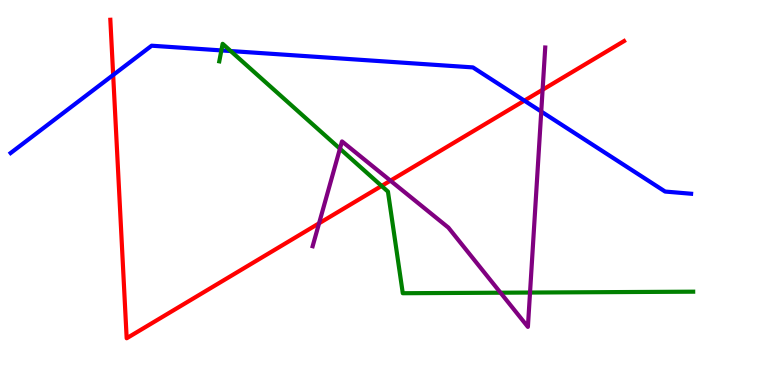[{'lines': ['blue', 'red'], 'intersections': [{'x': 1.46, 'y': 8.05}, {'x': 6.77, 'y': 7.39}]}, {'lines': ['green', 'red'], 'intersections': [{'x': 4.92, 'y': 5.17}]}, {'lines': ['purple', 'red'], 'intersections': [{'x': 4.12, 'y': 4.2}, {'x': 5.04, 'y': 5.31}, {'x': 7.0, 'y': 7.67}]}, {'lines': ['blue', 'green'], 'intersections': [{'x': 2.86, 'y': 8.69}, {'x': 2.98, 'y': 8.67}]}, {'lines': ['blue', 'purple'], 'intersections': [{'x': 6.98, 'y': 7.1}]}, {'lines': ['green', 'purple'], 'intersections': [{'x': 4.39, 'y': 6.14}, {'x': 6.46, 'y': 2.4}, {'x': 6.84, 'y': 2.4}]}]